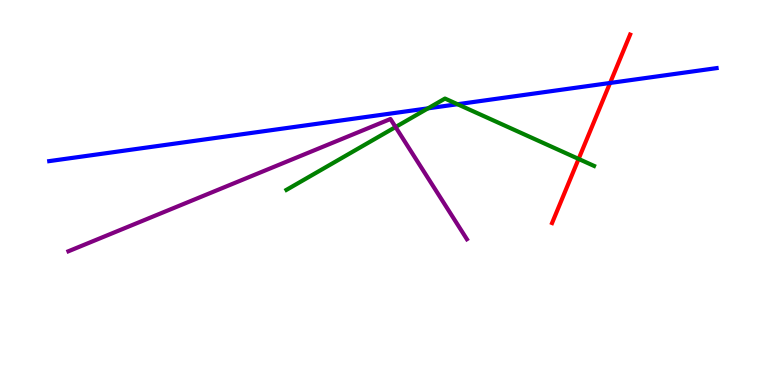[{'lines': ['blue', 'red'], 'intersections': [{'x': 7.87, 'y': 7.84}]}, {'lines': ['green', 'red'], 'intersections': [{'x': 7.47, 'y': 5.87}]}, {'lines': ['purple', 'red'], 'intersections': []}, {'lines': ['blue', 'green'], 'intersections': [{'x': 5.52, 'y': 7.19}, {'x': 5.9, 'y': 7.29}]}, {'lines': ['blue', 'purple'], 'intersections': []}, {'lines': ['green', 'purple'], 'intersections': [{'x': 5.1, 'y': 6.7}]}]